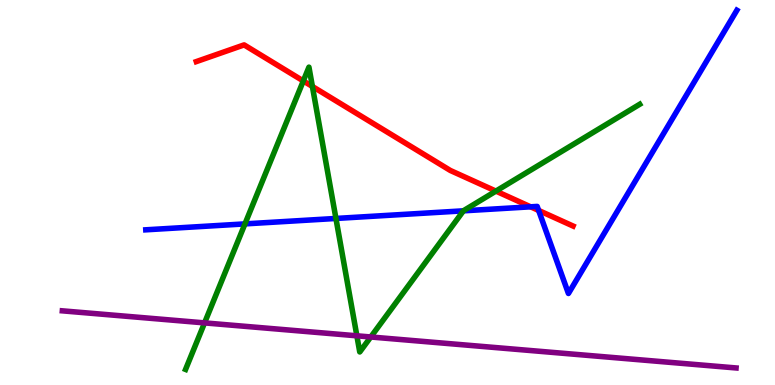[{'lines': ['blue', 'red'], 'intersections': [{'x': 6.85, 'y': 4.63}, {'x': 6.95, 'y': 4.53}]}, {'lines': ['green', 'red'], 'intersections': [{'x': 3.91, 'y': 7.9}, {'x': 4.03, 'y': 7.75}, {'x': 6.4, 'y': 5.04}]}, {'lines': ['purple', 'red'], 'intersections': []}, {'lines': ['blue', 'green'], 'intersections': [{'x': 3.16, 'y': 4.18}, {'x': 4.33, 'y': 4.33}, {'x': 5.98, 'y': 4.52}]}, {'lines': ['blue', 'purple'], 'intersections': []}, {'lines': ['green', 'purple'], 'intersections': [{'x': 2.64, 'y': 1.61}, {'x': 4.6, 'y': 1.28}, {'x': 4.78, 'y': 1.25}]}]